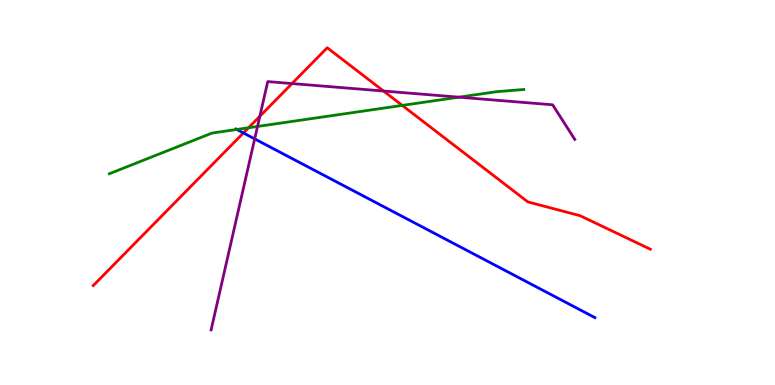[{'lines': ['blue', 'red'], 'intersections': [{'x': 3.14, 'y': 6.55}]}, {'lines': ['green', 'red'], 'intersections': [{'x': 3.21, 'y': 6.68}, {'x': 5.19, 'y': 7.26}]}, {'lines': ['purple', 'red'], 'intersections': [{'x': 3.35, 'y': 6.98}, {'x': 3.77, 'y': 7.83}, {'x': 4.95, 'y': 7.64}]}, {'lines': ['blue', 'green'], 'intersections': [{'x': 3.05, 'y': 6.64}]}, {'lines': ['blue', 'purple'], 'intersections': [{'x': 3.29, 'y': 6.39}]}, {'lines': ['green', 'purple'], 'intersections': [{'x': 3.32, 'y': 6.72}, {'x': 5.92, 'y': 7.48}]}]